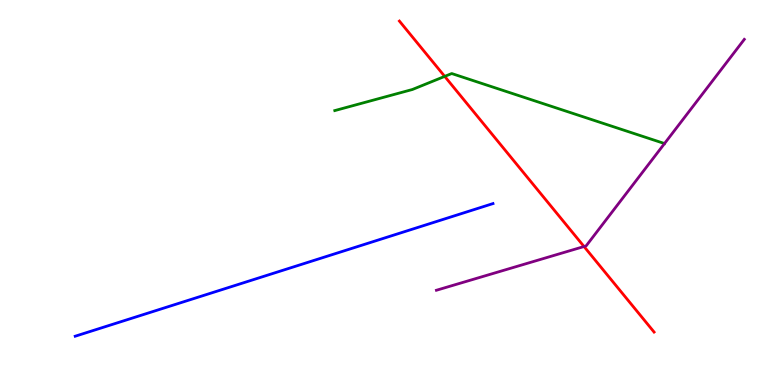[{'lines': ['blue', 'red'], 'intersections': []}, {'lines': ['green', 'red'], 'intersections': [{'x': 5.74, 'y': 8.02}]}, {'lines': ['purple', 'red'], 'intersections': [{'x': 7.54, 'y': 3.6}]}, {'lines': ['blue', 'green'], 'intersections': []}, {'lines': ['blue', 'purple'], 'intersections': []}, {'lines': ['green', 'purple'], 'intersections': []}]